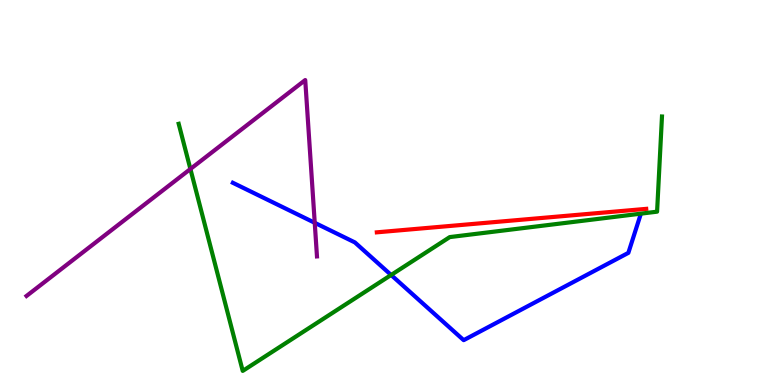[{'lines': ['blue', 'red'], 'intersections': []}, {'lines': ['green', 'red'], 'intersections': []}, {'lines': ['purple', 'red'], 'intersections': []}, {'lines': ['blue', 'green'], 'intersections': [{'x': 5.05, 'y': 2.86}]}, {'lines': ['blue', 'purple'], 'intersections': [{'x': 4.06, 'y': 4.21}]}, {'lines': ['green', 'purple'], 'intersections': [{'x': 2.46, 'y': 5.61}]}]